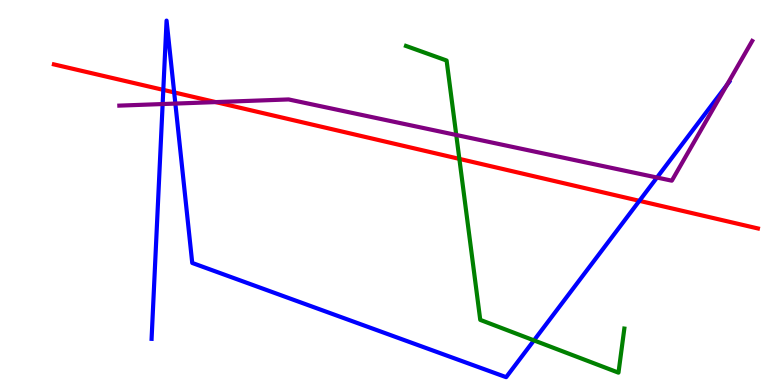[{'lines': ['blue', 'red'], 'intersections': [{'x': 2.11, 'y': 7.67}, {'x': 2.25, 'y': 7.6}, {'x': 8.25, 'y': 4.78}]}, {'lines': ['green', 'red'], 'intersections': [{'x': 5.93, 'y': 5.87}]}, {'lines': ['purple', 'red'], 'intersections': [{'x': 2.78, 'y': 7.35}]}, {'lines': ['blue', 'green'], 'intersections': [{'x': 6.89, 'y': 1.16}]}, {'lines': ['blue', 'purple'], 'intersections': [{'x': 2.1, 'y': 7.3}, {'x': 2.26, 'y': 7.31}, {'x': 8.48, 'y': 5.39}, {'x': 9.38, 'y': 7.79}]}, {'lines': ['green', 'purple'], 'intersections': [{'x': 5.89, 'y': 6.49}]}]